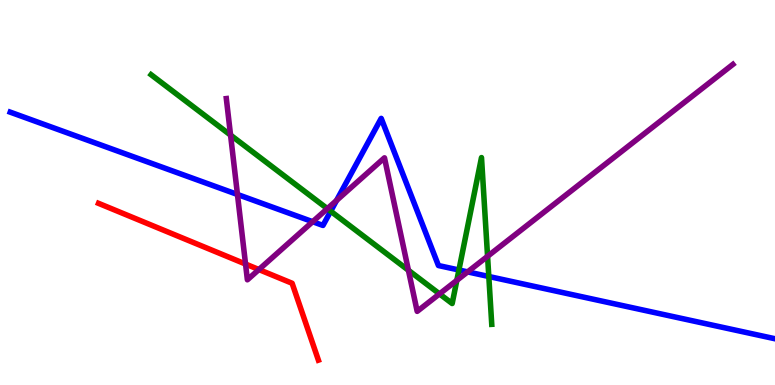[{'lines': ['blue', 'red'], 'intersections': []}, {'lines': ['green', 'red'], 'intersections': []}, {'lines': ['purple', 'red'], 'intersections': [{'x': 3.17, 'y': 3.14}, {'x': 3.34, 'y': 3.0}]}, {'lines': ['blue', 'green'], 'intersections': [{'x': 4.27, 'y': 4.51}, {'x': 5.92, 'y': 2.99}, {'x': 6.31, 'y': 2.82}]}, {'lines': ['blue', 'purple'], 'intersections': [{'x': 3.06, 'y': 4.95}, {'x': 4.03, 'y': 4.24}, {'x': 4.34, 'y': 4.79}, {'x': 6.03, 'y': 2.94}]}, {'lines': ['green', 'purple'], 'intersections': [{'x': 2.98, 'y': 6.49}, {'x': 4.22, 'y': 4.58}, {'x': 5.27, 'y': 2.98}, {'x': 5.67, 'y': 2.37}, {'x': 5.89, 'y': 2.72}, {'x': 6.29, 'y': 3.34}]}]